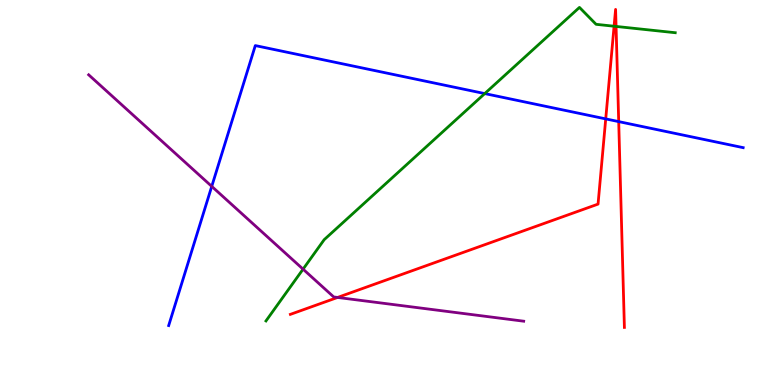[{'lines': ['blue', 'red'], 'intersections': [{'x': 7.82, 'y': 6.91}, {'x': 7.98, 'y': 6.84}]}, {'lines': ['green', 'red'], 'intersections': [{'x': 7.92, 'y': 9.32}, {'x': 7.95, 'y': 9.31}]}, {'lines': ['purple', 'red'], 'intersections': [{'x': 4.36, 'y': 2.27}]}, {'lines': ['blue', 'green'], 'intersections': [{'x': 6.25, 'y': 7.57}]}, {'lines': ['blue', 'purple'], 'intersections': [{'x': 2.73, 'y': 5.16}]}, {'lines': ['green', 'purple'], 'intersections': [{'x': 3.91, 'y': 3.01}]}]